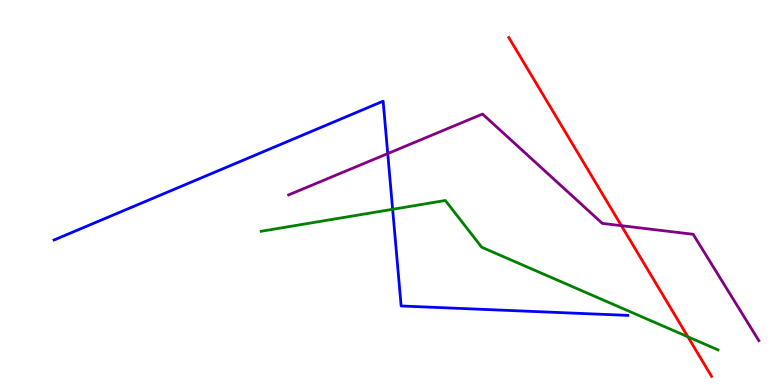[{'lines': ['blue', 'red'], 'intersections': []}, {'lines': ['green', 'red'], 'intersections': [{'x': 8.88, 'y': 1.25}]}, {'lines': ['purple', 'red'], 'intersections': [{'x': 8.02, 'y': 4.14}]}, {'lines': ['blue', 'green'], 'intersections': [{'x': 5.07, 'y': 4.56}]}, {'lines': ['blue', 'purple'], 'intersections': [{'x': 5.0, 'y': 6.01}]}, {'lines': ['green', 'purple'], 'intersections': []}]